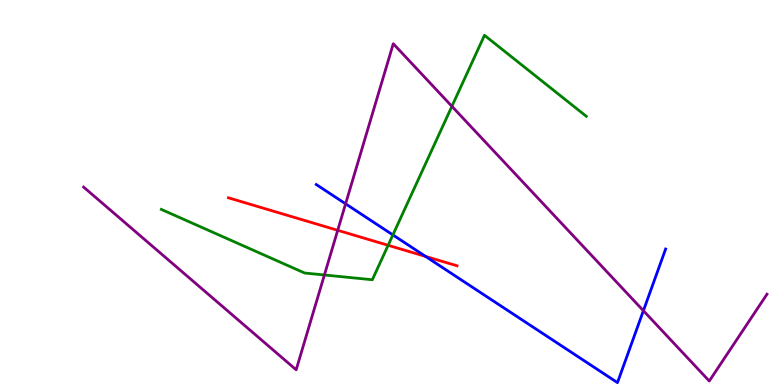[{'lines': ['blue', 'red'], 'intersections': [{'x': 5.49, 'y': 3.34}]}, {'lines': ['green', 'red'], 'intersections': [{'x': 5.01, 'y': 3.63}]}, {'lines': ['purple', 'red'], 'intersections': [{'x': 4.36, 'y': 4.02}]}, {'lines': ['blue', 'green'], 'intersections': [{'x': 5.07, 'y': 3.9}]}, {'lines': ['blue', 'purple'], 'intersections': [{'x': 4.46, 'y': 4.71}, {'x': 8.3, 'y': 1.93}]}, {'lines': ['green', 'purple'], 'intersections': [{'x': 4.19, 'y': 2.86}, {'x': 5.83, 'y': 7.24}]}]